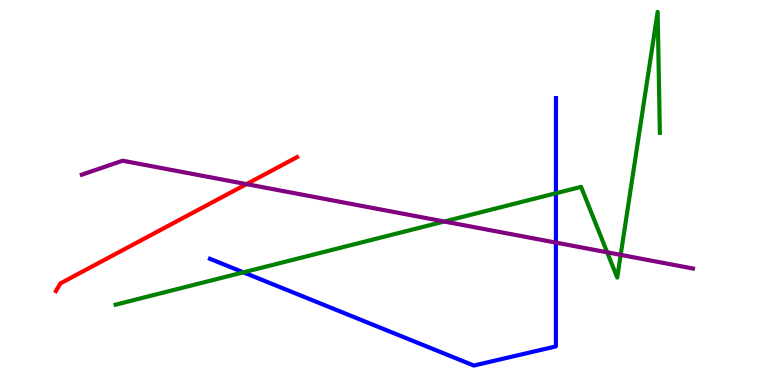[{'lines': ['blue', 'red'], 'intersections': []}, {'lines': ['green', 'red'], 'intersections': []}, {'lines': ['purple', 'red'], 'intersections': [{'x': 3.18, 'y': 5.22}]}, {'lines': ['blue', 'green'], 'intersections': [{'x': 3.14, 'y': 2.93}, {'x': 7.17, 'y': 4.98}]}, {'lines': ['blue', 'purple'], 'intersections': [{'x': 7.17, 'y': 3.7}]}, {'lines': ['green', 'purple'], 'intersections': [{'x': 5.73, 'y': 4.25}, {'x': 7.83, 'y': 3.45}, {'x': 8.01, 'y': 3.38}]}]